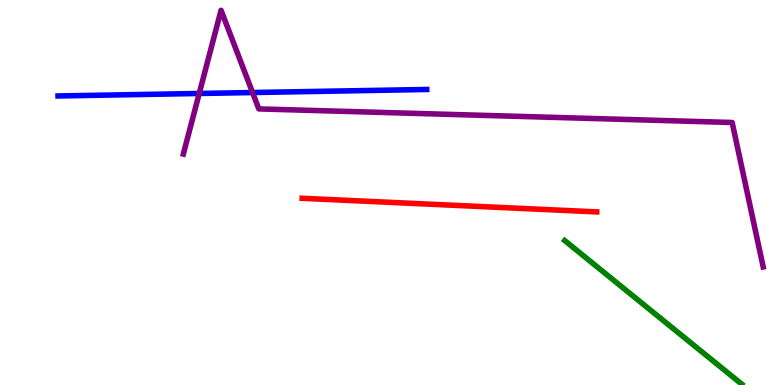[{'lines': ['blue', 'red'], 'intersections': []}, {'lines': ['green', 'red'], 'intersections': []}, {'lines': ['purple', 'red'], 'intersections': []}, {'lines': ['blue', 'green'], 'intersections': []}, {'lines': ['blue', 'purple'], 'intersections': [{'x': 2.57, 'y': 7.57}, {'x': 3.26, 'y': 7.6}]}, {'lines': ['green', 'purple'], 'intersections': []}]